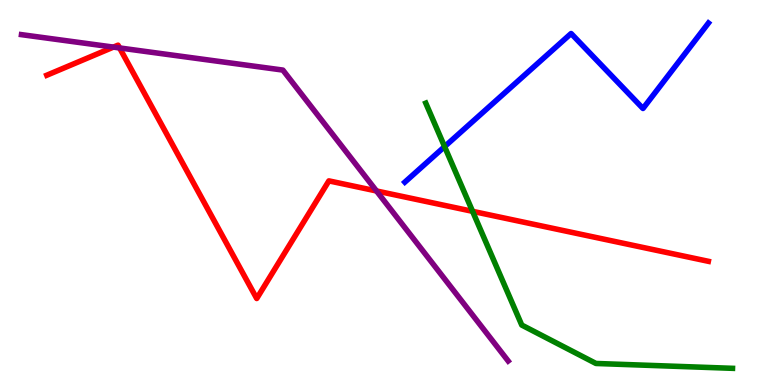[{'lines': ['blue', 'red'], 'intersections': []}, {'lines': ['green', 'red'], 'intersections': [{'x': 6.1, 'y': 4.51}]}, {'lines': ['purple', 'red'], 'intersections': [{'x': 1.46, 'y': 8.78}, {'x': 1.54, 'y': 8.75}, {'x': 4.86, 'y': 5.04}]}, {'lines': ['blue', 'green'], 'intersections': [{'x': 5.74, 'y': 6.19}]}, {'lines': ['blue', 'purple'], 'intersections': []}, {'lines': ['green', 'purple'], 'intersections': []}]